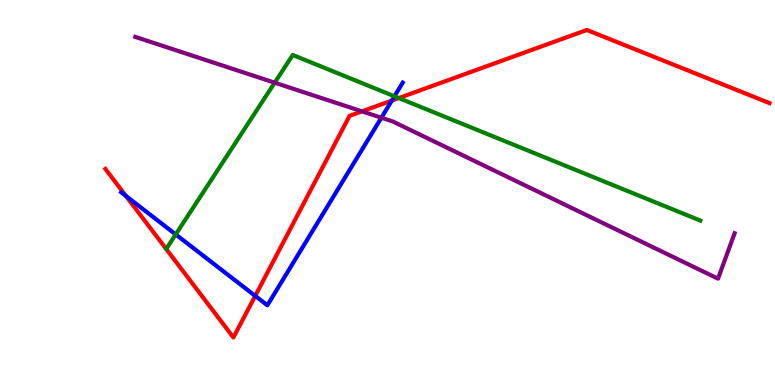[{'lines': ['blue', 'red'], 'intersections': [{'x': 1.62, 'y': 4.91}, {'x': 3.29, 'y': 2.31}, {'x': 5.06, 'y': 7.39}]}, {'lines': ['green', 'red'], 'intersections': [{'x': 5.15, 'y': 7.45}]}, {'lines': ['purple', 'red'], 'intersections': [{'x': 4.67, 'y': 7.11}]}, {'lines': ['blue', 'green'], 'intersections': [{'x': 2.27, 'y': 3.91}, {'x': 5.09, 'y': 7.5}]}, {'lines': ['blue', 'purple'], 'intersections': [{'x': 4.92, 'y': 6.94}]}, {'lines': ['green', 'purple'], 'intersections': [{'x': 3.54, 'y': 7.85}]}]